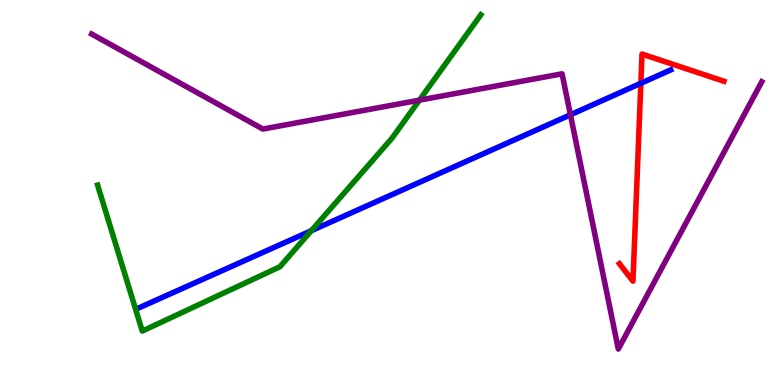[{'lines': ['blue', 'red'], 'intersections': [{'x': 8.27, 'y': 7.84}]}, {'lines': ['green', 'red'], 'intersections': []}, {'lines': ['purple', 'red'], 'intersections': []}, {'lines': ['blue', 'green'], 'intersections': [{'x': 4.02, 'y': 4.01}]}, {'lines': ['blue', 'purple'], 'intersections': [{'x': 7.36, 'y': 7.02}]}, {'lines': ['green', 'purple'], 'intersections': [{'x': 5.41, 'y': 7.4}]}]